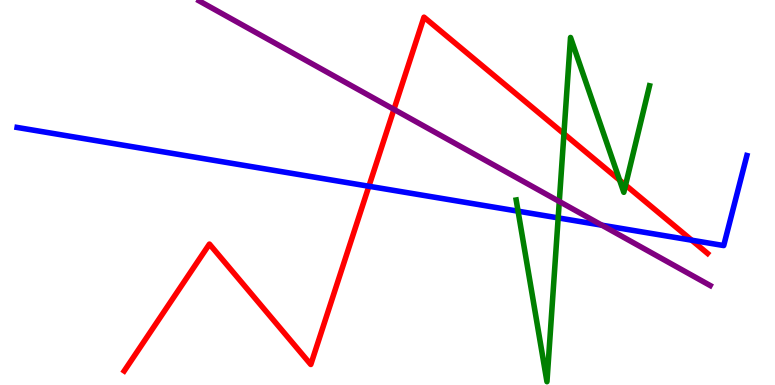[{'lines': ['blue', 'red'], 'intersections': [{'x': 4.76, 'y': 5.16}, {'x': 8.93, 'y': 3.76}]}, {'lines': ['green', 'red'], 'intersections': [{'x': 7.28, 'y': 6.53}, {'x': 8.0, 'y': 5.32}, {'x': 8.07, 'y': 5.19}]}, {'lines': ['purple', 'red'], 'intersections': [{'x': 5.08, 'y': 7.16}]}, {'lines': ['blue', 'green'], 'intersections': [{'x': 6.68, 'y': 4.51}, {'x': 7.2, 'y': 4.34}]}, {'lines': ['blue', 'purple'], 'intersections': [{'x': 7.77, 'y': 4.15}]}, {'lines': ['green', 'purple'], 'intersections': [{'x': 7.22, 'y': 4.77}]}]